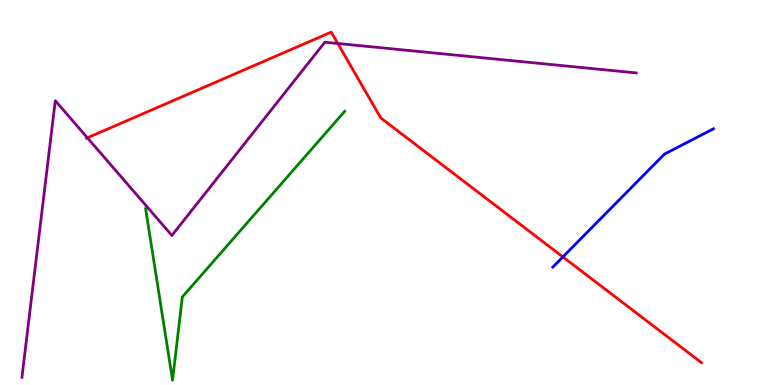[{'lines': ['blue', 'red'], 'intersections': [{'x': 7.26, 'y': 3.33}]}, {'lines': ['green', 'red'], 'intersections': []}, {'lines': ['purple', 'red'], 'intersections': [{'x': 1.13, 'y': 6.42}, {'x': 4.36, 'y': 8.87}]}, {'lines': ['blue', 'green'], 'intersections': []}, {'lines': ['blue', 'purple'], 'intersections': []}, {'lines': ['green', 'purple'], 'intersections': []}]